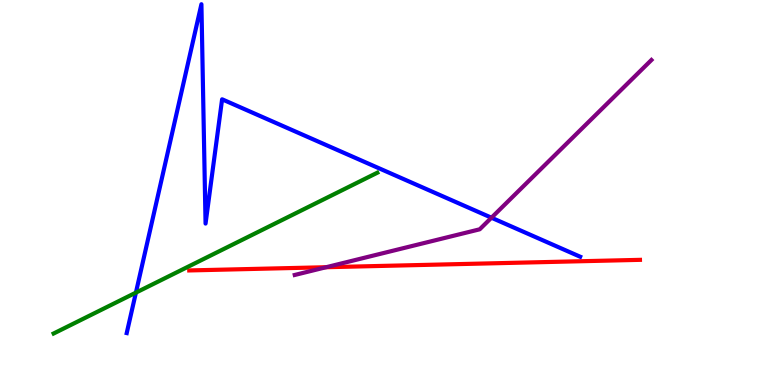[{'lines': ['blue', 'red'], 'intersections': []}, {'lines': ['green', 'red'], 'intersections': []}, {'lines': ['purple', 'red'], 'intersections': [{'x': 4.21, 'y': 3.06}]}, {'lines': ['blue', 'green'], 'intersections': [{'x': 1.75, 'y': 2.4}]}, {'lines': ['blue', 'purple'], 'intersections': [{'x': 6.34, 'y': 4.35}]}, {'lines': ['green', 'purple'], 'intersections': []}]